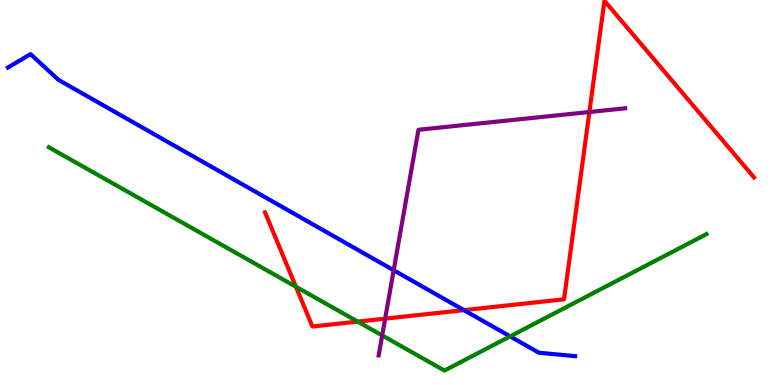[{'lines': ['blue', 'red'], 'intersections': [{'x': 5.99, 'y': 1.94}]}, {'lines': ['green', 'red'], 'intersections': [{'x': 3.82, 'y': 2.55}, {'x': 4.62, 'y': 1.65}]}, {'lines': ['purple', 'red'], 'intersections': [{'x': 4.97, 'y': 1.72}, {'x': 7.61, 'y': 7.09}]}, {'lines': ['blue', 'green'], 'intersections': [{'x': 6.58, 'y': 1.26}]}, {'lines': ['blue', 'purple'], 'intersections': [{'x': 5.08, 'y': 2.98}]}, {'lines': ['green', 'purple'], 'intersections': [{'x': 4.93, 'y': 1.29}]}]